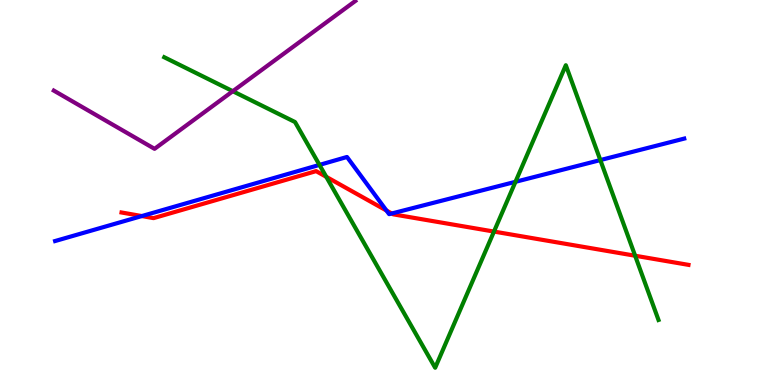[{'lines': ['blue', 'red'], 'intersections': [{'x': 1.83, 'y': 4.39}, {'x': 4.99, 'y': 4.53}, {'x': 5.05, 'y': 4.45}]}, {'lines': ['green', 'red'], 'intersections': [{'x': 4.21, 'y': 5.41}, {'x': 6.37, 'y': 3.99}, {'x': 8.2, 'y': 3.36}]}, {'lines': ['purple', 'red'], 'intersections': []}, {'lines': ['blue', 'green'], 'intersections': [{'x': 4.12, 'y': 5.72}, {'x': 6.65, 'y': 5.28}, {'x': 7.75, 'y': 5.84}]}, {'lines': ['blue', 'purple'], 'intersections': []}, {'lines': ['green', 'purple'], 'intersections': [{'x': 3.0, 'y': 7.63}]}]